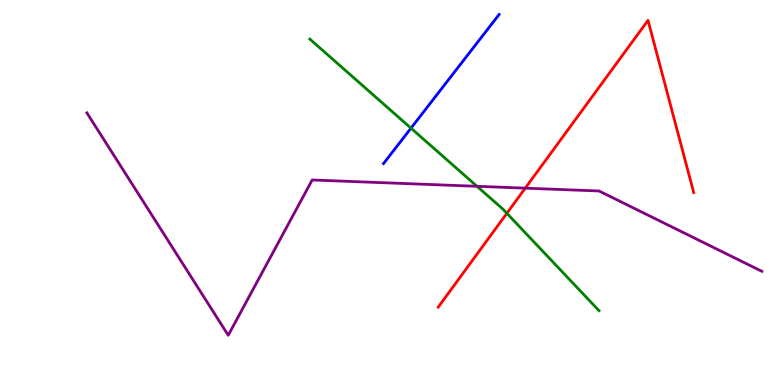[{'lines': ['blue', 'red'], 'intersections': []}, {'lines': ['green', 'red'], 'intersections': [{'x': 6.54, 'y': 4.46}]}, {'lines': ['purple', 'red'], 'intersections': [{'x': 6.78, 'y': 5.11}]}, {'lines': ['blue', 'green'], 'intersections': [{'x': 5.3, 'y': 6.67}]}, {'lines': ['blue', 'purple'], 'intersections': []}, {'lines': ['green', 'purple'], 'intersections': [{'x': 6.15, 'y': 5.16}]}]